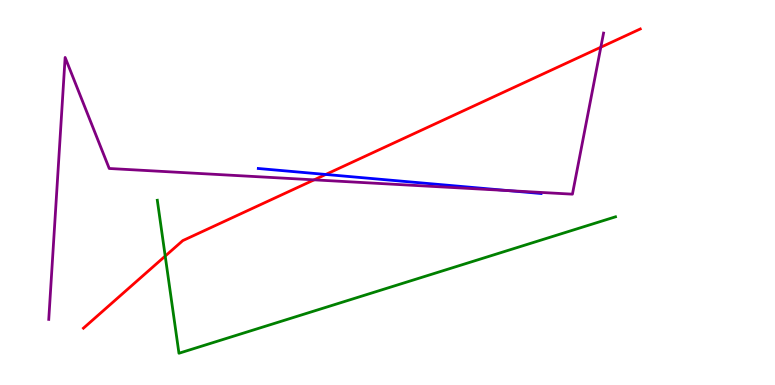[{'lines': ['blue', 'red'], 'intersections': [{'x': 4.2, 'y': 5.47}]}, {'lines': ['green', 'red'], 'intersections': [{'x': 2.13, 'y': 3.35}]}, {'lines': ['purple', 'red'], 'intersections': [{'x': 4.05, 'y': 5.33}, {'x': 7.75, 'y': 8.77}]}, {'lines': ['blue', 'green'], 'intersections': []}, {'lines': ['blue', 'purple'], 'intersections': [{'x': 6.56, 'y': 5.05}]}, {'lines': ['green', 'purple'], 'intersections': []}]